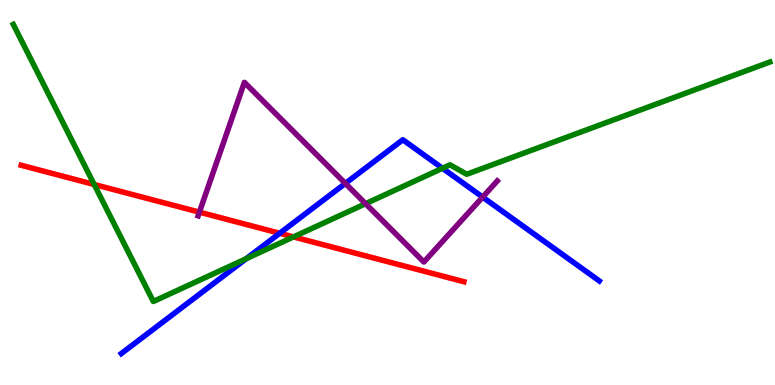[{'lines': ['blue', 'red'], 'intersections': [{'x': 3.61, 'y': 3.94}]}, {'lines': ['green', 'red'], 'intersections': [{'x': 1.22, 'y': 5.21}, {'x': 3.79, 'y': 3.85}]}, {'lines': ['purple', 'red'], 'intersections': [{'x': 2.57, 'y': 4.49}]}, {'lines': ['blue', 'green'], 'intersections': [{'x': 3.18, 'y': 3.28}, {'x': 5.71, 'y': 5.63}]}, {'lines': ['blue', 'purple'], 'intersections': [{'x': 4.46, 'y': 5.24}, {'x': 6.23, 'y': 4.88}]}, {'lines': ['green', 'purple'], 'intersections': [{'x': 4.72, 'y': 4.71}]}]